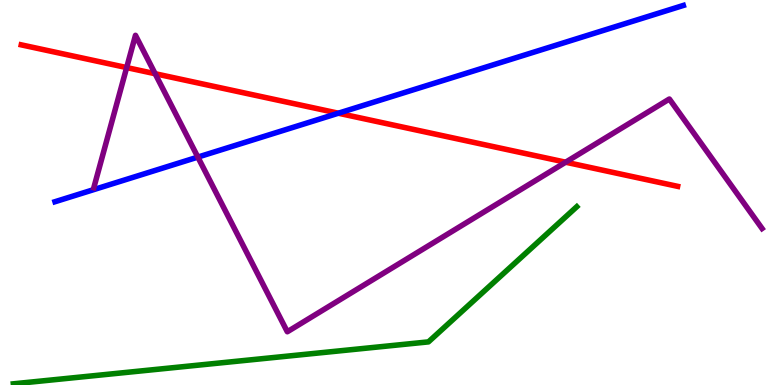[{'lines': ['blue', 'red'], 'intersections': [{'x': 4.37, 'y': 7.06}]}, {'lines': ['green', 'red'], 'intersections': []}, {'lines': ['purple', 'red'], 'intersections': [{'x': 1.63, 'y': 8.24}, {'x': 2.0, 'y': 8.09}, {'x': 7.3, 'y': 5.79}]}, {'lines': ['blue', 'green'], 'intersections': []}, {'lines': ['blue', 'purple'], 'intersections': [{'x': 2.55, 'y': 5.92}]}, {'lines': ['green', 'purple'], 'intersections': []}]